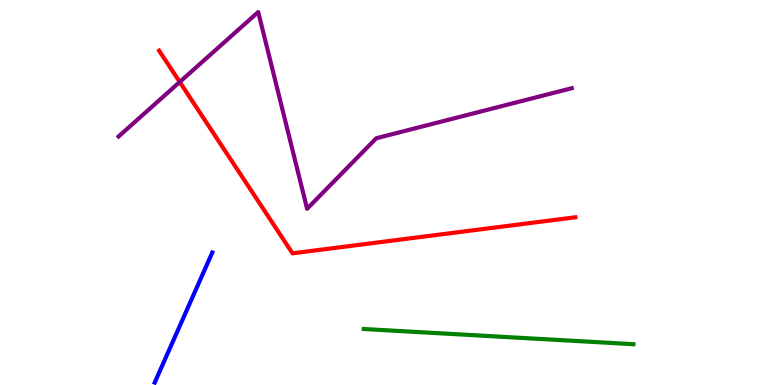[{'lines': ['blue', 'red'], 'intersections': []}, {'lines': ['green', 'red'], 'intersections': []}, {'lines': ['purple', 'red'], 'intersections': [{'x': 2.32, 'y': 7.87}]}, {'lines': ['blue', 'green'], 'intersections': []}, {'lines': ['blue', 'purple'], 'intersections': []}, {'lines': ['green', 'purple'], 'intersections': []}]